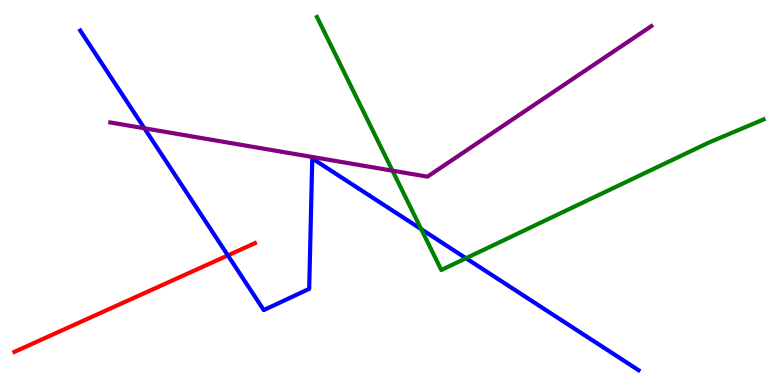[{'lines': ['blue', 'red'], 'intersections': [{'x': 2.94, 'y': 3.37}]}, {'lines': ['green', 'red'], 'intersections': []}, {'lines': ['purple', 'red'], 'intersections': []}, {'lines': ['blue', 'green'], 'intersections': [{'x': 5.44, 'y': 4.05}, {'x': 6.01, 'y': 3.29}]}, {'lines': ['blue', 'purple'], 'intersections': [{'x': 1.86, 'y': 6.67}]}, {'lines': ['green', 'purple'], 'intersections': [{'x': 5.06, 'y': 5.57}]}]